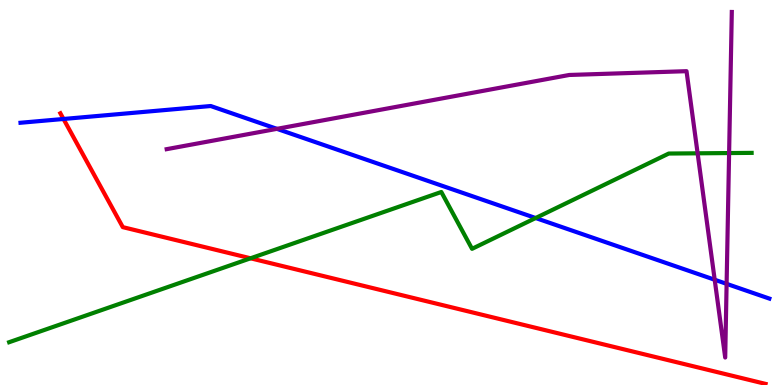[{'lines': ['blue', 'red'], 'intersections': [{'x': 0.819, 'y': 6.91}]}, {'lines': ['green', 'red'], 'intersections': [{'x': 3.23, 'y': 3.29}]}, {'lines': ['purple', 'red'], 'intersections': []}, {'lines': ['blue', 'green'], 'intersections': [{'x': 6.91, 'y': 4.34}]}, {'lines': ['blue', 'purple'], 'intersections': [{'x': 3.57, 'y': 6.65}, {'x': 9.22, 'y': 2.73}, {'x': 9.38, 'y': 2.63}]}, {'lines': ['green', 'purple'], 'intersections': [{'x': 9.0, 'y': 6.02}, {'x': 9.41, 'y': 6.02}]}]